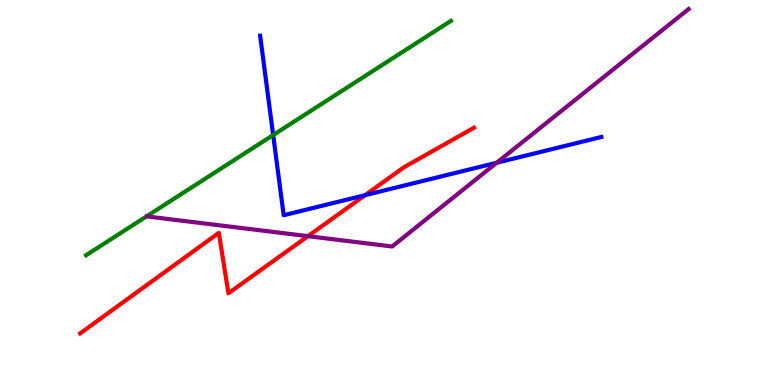[{'lines': ['blue', 'red'], 'intersections': [{'x': 4.71, 'y': 4.93}]}, {'lines': ['green', 'red'], 'intersections': []}, {'lines': ['purple', 'red'], 'intersections': [{'x': 3.97, 'y': 3.87}]}, {'lines': ['blue', 'green'], 'intersections': [{'x': 3.52, 'y': 6.49}]}, {'lines': ['blue', 'purple'], 'intersections': [{'x': 6.41, 'y': 5.77}]}, {'lines': ['green', 'purple'], 'intersections': []}]